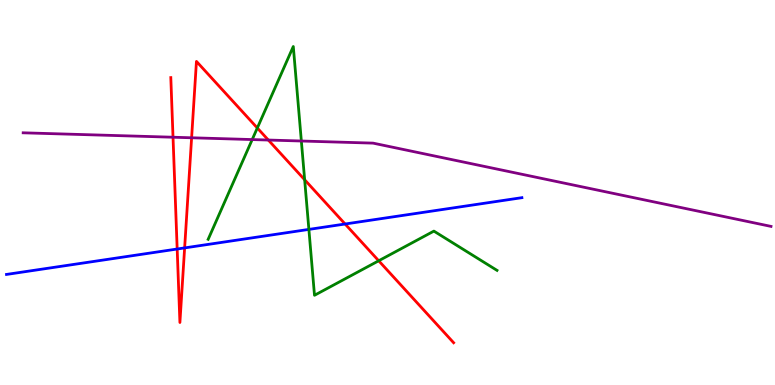[{'lines': ['blue', 'red'], 'intersections': [{'x': 2.29, 'y': 3.53}, {'x': 2.38, 'y': 3.56}, {'x': 4.45, 'y': 4.18}]}, {'lines': ['green', 'red'], 'intersections': [{'x': 3.32, 'y': 6.68}, {'x': 3.93, 'y': 5.33}, {'x': 4.89, 'y': 3.23}]}, {'lines': ['purple', 'red'], 'intersections': [{'x': 2.23, 'y': 6.44}, {'x': 2.47, 'y': 6.42}, {'x': 3.46, 'y': 6.36}]}, {'lines': ['blue', 'green'], 'intersections': [{'x': 3.99, 'y': 4.04}]}, {'lines': ['blue', 'purple'], 'intersections': []}, {'lines': ['green', 'purple'], 'intersections': [{'x': 3.25, 'y': 6.37}, {'x': 3.89, 'y': 6.34}]}]